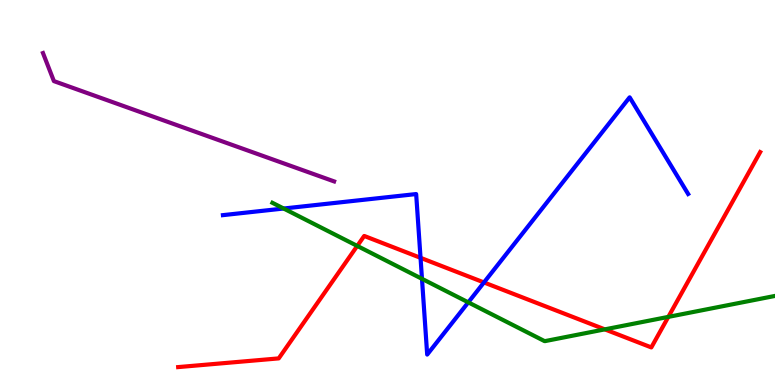[{'lines': ['blue', 'red'], 'intersections': [{'x': 5.43, 'y': 3.3}, {'x': 6.24, 'y': 2.66}]}, {'lines': ['green', 'red'], 'intersections': [{'x': 4.61, 'y': 3.61}, {'x': 7.8, 'y': 1.45}, {'x': 8.62, 'y': 1.77}]}, {'lines': ['purple', 'red'], 'intersections': []}, {'lines': ['blue', 'green'], 'intersections': [{'x': 3.66, 'y': 4.58}, {'x': 5.44, 'y': 2.76}, {'x': 6.04, 'y': 2.15}]}, {'lines': ['blue', 'purple'], 'intersections': []}, {'lines': ['green', 'purple'], 'intersections': []}]